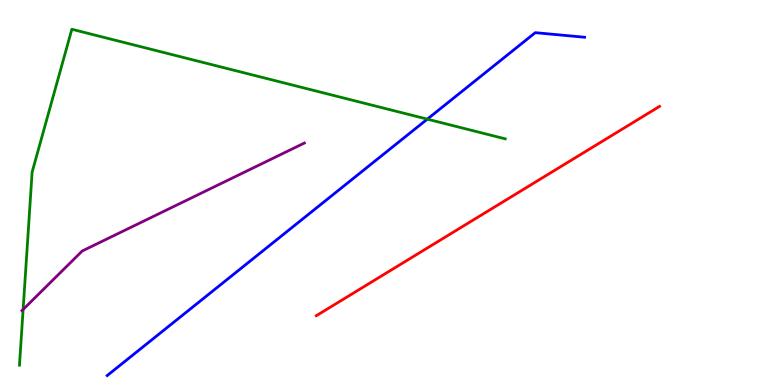[{'lines': ['blue', 'red'], 'intersections': []}, {'lines': ['green', 'red'], 'intersections': []}, {'lines': ['purple', 'red'], 'intersections': []}, {'lines': ['blue', 'green'], 'intersections': [{'x': 5.51, 'y': 6.91}]}, {'lines': ['blue', 'purple'], 'intersections': []}, {'lines': ['green', 'purple'], 'intersections': [{'x': 0.298, 'y': 1.96}]}]